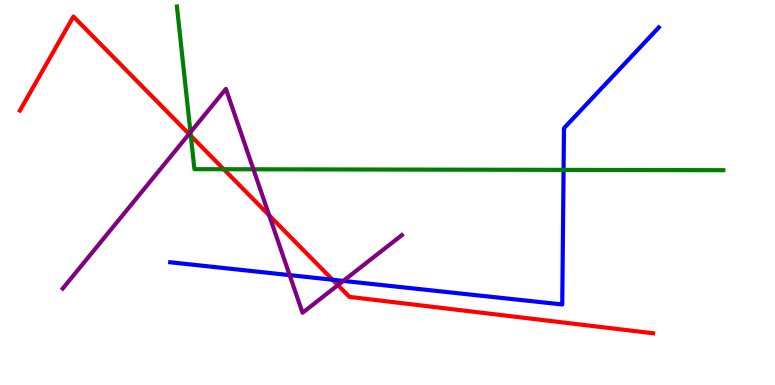[{'lines': ['blue', 'red'], 'intersections': [{'x': 4.29, 'y': 2.73}]}, {'lines': ['green', 'red'], 'intersections': [{'x': 2.46, 'y': 6.47}, {'x': 2.89, 'y': 5.6}]}, {'lines': ['purple', 'red'], 'intersections': [{'x': 2.44, 'y': 6.52}, {'x': 3.47, 'y': 4.41}, {'x': 4.36, 'y': 2.59}]}, {'lines': ['blue', 'green'], 'intersections': [{'x': 7.27, 'y': 5.59}]}, {'lines': ['blue', 'purple'], 'intersections': [{'x': 3.74, 'y': 2.85}, {'x': 4.43, 'y': 2.7}]}, {'lines': ['green', 'purple'], 'intersections': [{'x': 2.46, 'y': 6.56}, {'x': 3.27, 'y': 5.6}]}]